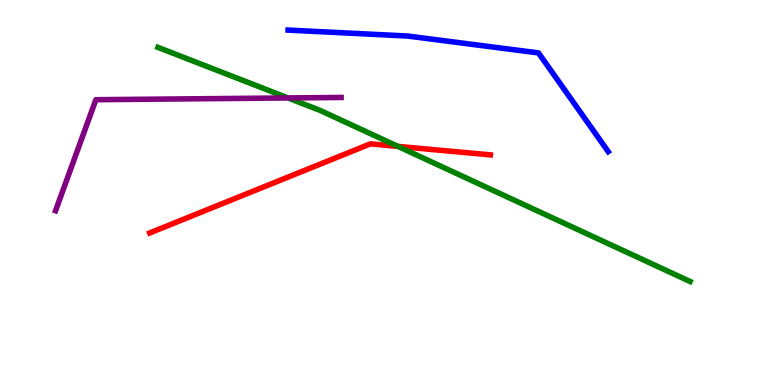[{'lines': ['blue', 'red'], 'intersections': []}, {'lines': ['green', 'red'], 'intersections': [{'x': 5.13, 'y': 6.2}]}, {'lines': ['purple', 'red'], 'intersections': []}, {'lines': ['blue', 'green'], 'intersections': []}, {'lines': ['blue', 'purple'], 'intersections': []}, {'lines': ['green', 'purple'], 'intersections': [{'x': 3.72, 'y': 7.46}]}]